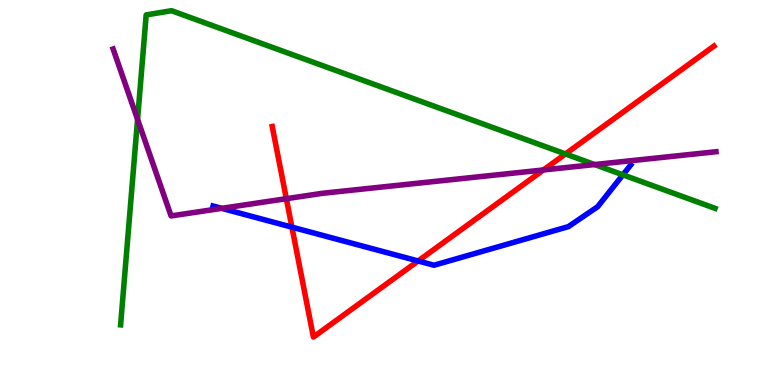[{'lines': ['blue', 'red'], 'intersections': [{'x': 3.77, 'y': 4.1}, {'x': 5.4, 'y': 3.22}]}, {'lines': ['green', 'red'], 'intersections': [{'x': 7.3, 'y': 6.0}]}, {'lines': ['purple', 'red'], 'intersections': [{'x': 3.69, 'y': 4.84}, {'x': 7.01, 'y': 5.59}]}, {'lines': ['blue', 'green'], 'intersections': [{'x': 8.04, 'y': 5.46}]}, {'lines': ['blue', 'purple'], 'intersections': [{'x': 2.86, 'y': 4.59}]}, {'lines': ['green', 'purple'], 'intersections': [{'x': 1.78, 'y': 6.9}, {'x': 7.67, 'y': 5.73}]}]